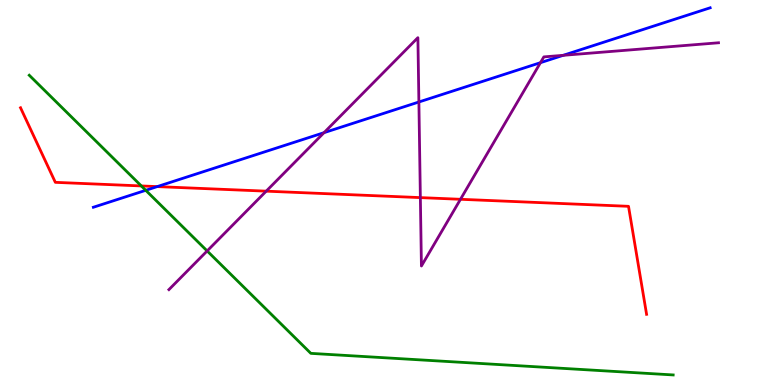[{'lines': ['blue', 'red'], 'intersections': [{'x': 2.03, 'y': 5.15}]}, {'lines': ['green', 'red'], 'intersections': [{'x': 1.82, 'y': 5.17}]}, {'lines': ['purple', 'red'], 'intersections': [{'x': 3.43, 'y': 5.03}, {'x': 5.42, 'y': 4.87}, {'x': 5.94, 'y': 4.82}]}, {'lines': ['blue', 'green'], 'intersections': [{'x': 1.88, 'y': 5.06}]}, {'lines': ['blue', 'purple'], 'intersections': [{'x': 4.18, 'y': 6.55}, {'x': 5.4, 'y': 7.35}, {'x': 6.97, 'y': 8.37}, {'x': 7.27, 'y': 8.56}]}, {'lines': ['green', 'purple'], 'intersections': [{'x': 2.67, 'y': 3.48}]}]